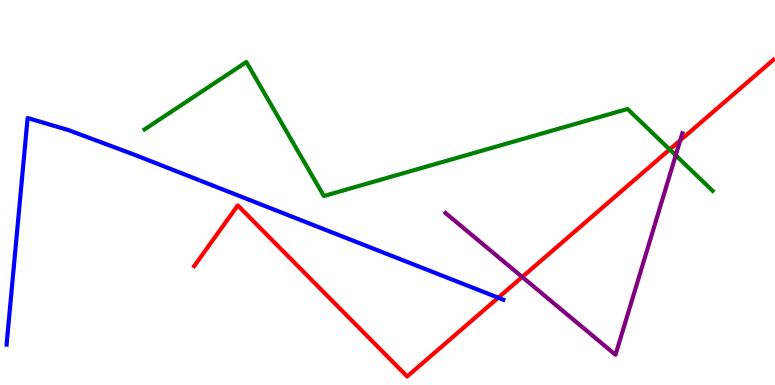[{'lines': ['blue', 'red'], 'intersections': [{'x': 6.43, 'y': 2.27}]}, {'lines': ['green', 'red'], 'intersections': [{'x': 8.64, 'y': 6.12}]}, {'lines': ['purple', 'red'], 'intersections': [{'x': 6.74, 'y': 2.81}, {'x': 8.78, 'y': 6.35}]}, {'lines': ['blue', 'green'], 'intersections': []}, {'lines': ['blue', 'purple'], 'intersections': []}, {'lines': ['green', 'purple'], 'intersections': [{'x': 8.72, 'y': 5.97}]}]